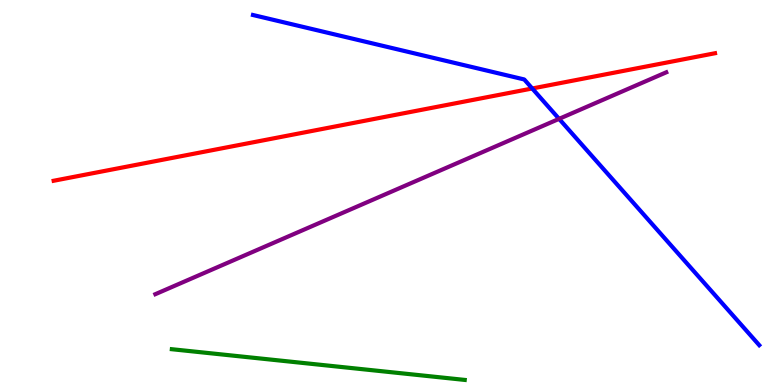[{'lines': ['blue', 'red'], 'intersections': [{'x': 6.87, 'y': 7.7}]}, {'lines': ['green', 'red'], 'intersections': []}, {'lines': ['purple', 'red'], 'intersections': []}, {'lines': ['blue', 'green'], 'intersections': []}, {'lines': ['blue', 'purple'], 'intersections': [{'x': 7.21, 'y': 6.91}]}, {'lines': ['green', 'purple'], 'intersections': []}]